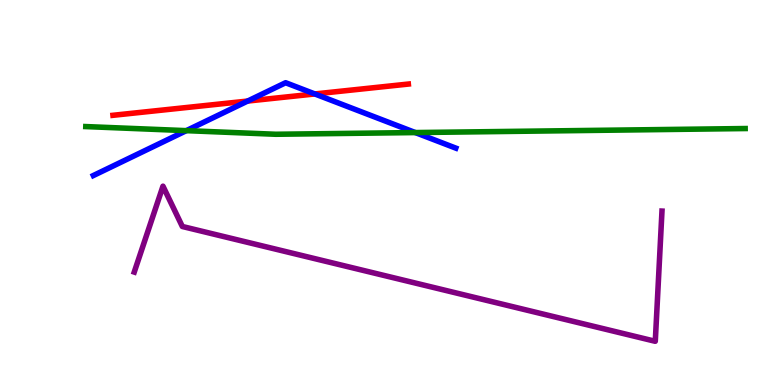[{'lines': ['blue', 'red'], 'intersections': [{'x': 3.2, 'y': 7.38}, {'x': 4.06, 'y': 7.56}]}, {'lines': ['green', 'red'], 'intersections': []}, {'lines': ['purple', 'red'], 'intersections': []}, {'lines': ['blue', 'green'], 'intersections': [{'x': 2.4, 'y': 6.61}, {'x': 5.36, 'y': 6.56}]}, {'lines': ['blue', 'purple'], 'intersections': []}, {'lines': ['green', 'purple'], 'intersections': []}]